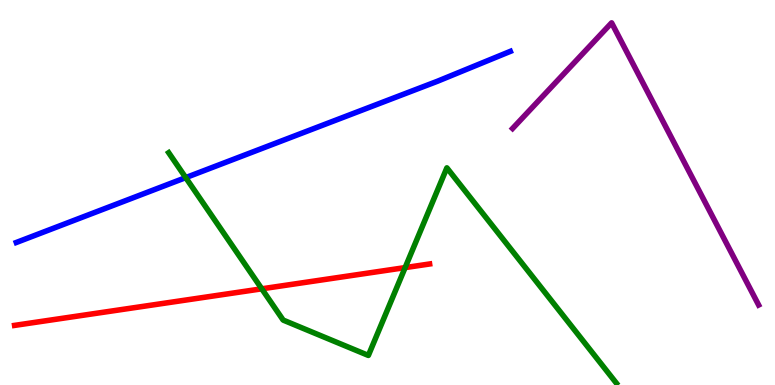[{'lines': ['blue', 'red'], 'intersections': []}, {'lines': ['green', 'red'], 'intersections': [{'x': 3.38, 'y': 2.5}, {'x': 5.23, 'y': 3.05}]}, {'lines': ['purple', 'red'], 'intersections': []}, {'lines': ['blue', 'green'], 'intersections': [{'x': 2.4, 'y': 5.39}]}, {'lines': ['blue', 'purple'], 'intersections': []}, {'lines': ['green', 'purple'], 'intersections': []}]